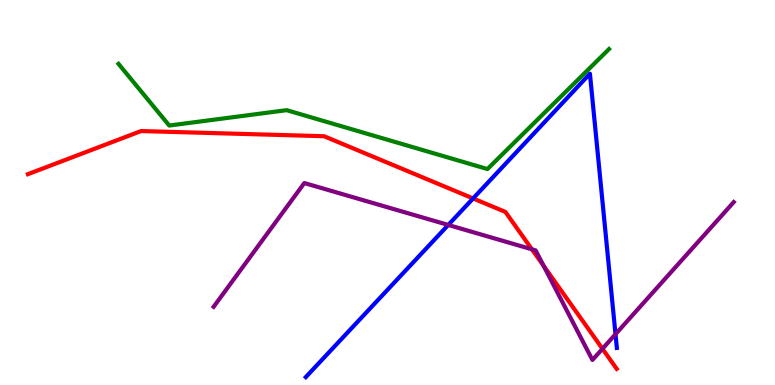[{'lines': ['blue', 'red'], 'intersections': [{'x': 6.1, 'y': 4.85}]}, {'lines': ['green', 'red'], 'intersections': []}, {'lines': ['purple', 'red'], 'intersections': [{'x': 6.86, 'y': 3.52}, {'x': 7.02, 'y': 3.09}, {'x': 7.77, 'y': 0.941}]}, {'lines': ['blue', 'green'], 'intersections': []}, {'lines': ['blue', 'purple'], 'intersections': [{'x': 5.78, 'y': 4.16}, {'x': 7.94, 'y': 1.32}]}, {'lines': ['green', 'purple'], 'intersections': []}]